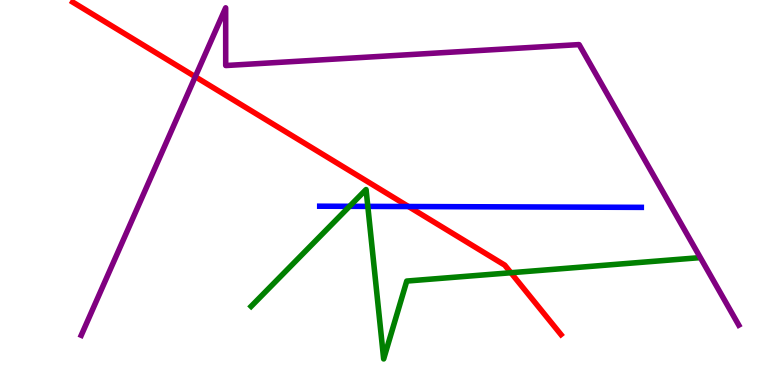[{'lines': ['blue', 'red'], 'intersections': [{'x': 5.27, 'y': 4.64}]}, {'lines': ['green', 'red'], 'intersections': [{'x': 6.59, 'y': 2.92}]}, {'lines': ['purple', 'red'], 'intersections': [{'x': 2.52, 'y': 8.01}]}, {'lines': ['blue', 'green'], 'intersections': [{'x': 4.51, 'y': 4.64}, {'x': 4.75, 'y': 4.64}]}, {'lines': ['blue', 'purple'], 'intersections': []}, {'lines': ['green', 'purple'], 'intersections': []}]